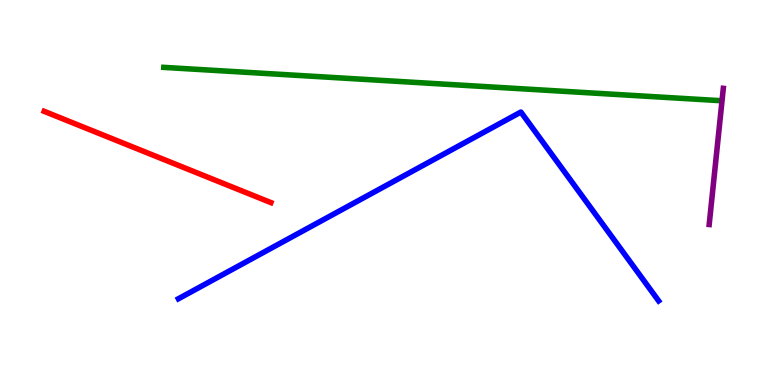[{'lines': ['blue', 'red'], 'intersections': []}, {'lines': ['green', 'red'], 'intersections': []}, {'lines': ['purple', 'red'], 'intersections': []}, {'lines': ['blue', 'green'], 'intersections': []}, {'lines': ['blue', 'purple'], 'intersections': []}, {'lines': ['green', 'purple'], 'intersections': []}]